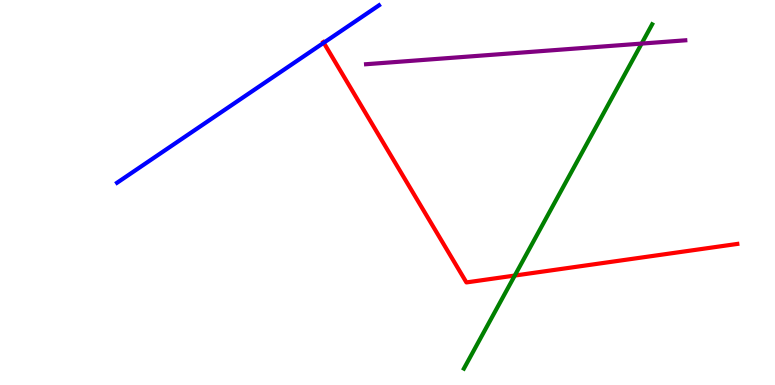[{'lines': ['blue', 'red'], 'intersections': [{'x': 4.18, 'y': 8.89}]}, {'lines': ['green', 'red'], 'intersections': [{'x': 6.64, 'y': 2.84}]}, {'lines': ['purple', 'red'], 'intersections': []}, {'lines': ['blue', 'green'], 'intersections': []}, {'lines': ['blue', 'purple'], 'intersections': []}, {'lines': ['green', 'purple'], 'intersections': [{'x': 8.28, 'y': 8.87}]}]